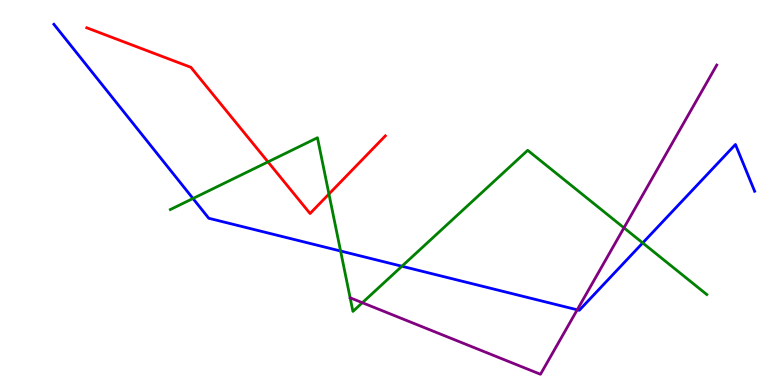[{'lines': ['blue', 'red'], 'intersections': []}, {'lines': ['green', 'red'], 'intersections': [{'x': 3.46, 'y': 5.79}, {'x': 4.24, 'y': 4.96}]}, {'lines': ['purple', 'red'], 'intersections': []}, {'lines': ['blue', 'green'], 'intersections': [{'x': 2.49, 'y': 4.84}, {'x': 4.39, 'y': 3.48}, {'x': 5.19, 'y': 3.08}, {'x': 8.29, 'y': 3.69}]}, {'lines': ['blue', 'purple'], 'intersections': [{'x': 7.45, 'y': 1.95}]}, {'lines': ['green', 'purple'], 'intersections': [{'x': 4.68, 'y': 2.14}, {'x': 8.05, 'y': 4.08}]}]